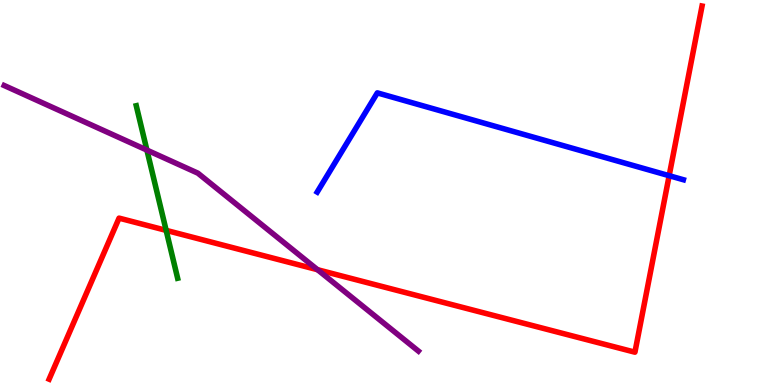[{'lines': ['blue', 'red'], 'intersections': [{'x': 8.63, 'y': 5.44}]}, {'lines': ['green', 'red'], 'intersections': [{'x': 2.14, 'y': 4.02}]}, {'lines': ['purple', 'red'], 'intersections': [{'x': 4.1, 'y': 2.99}]}, {'lines': ['blue', 'green'], 'intersections': []}, {'lines': ['blue', 'purple'], 'intersections': []}, {'lines': ['green', 'purple'], 'intersections': [{'x': 1.9, 'y': 6.1}]}]